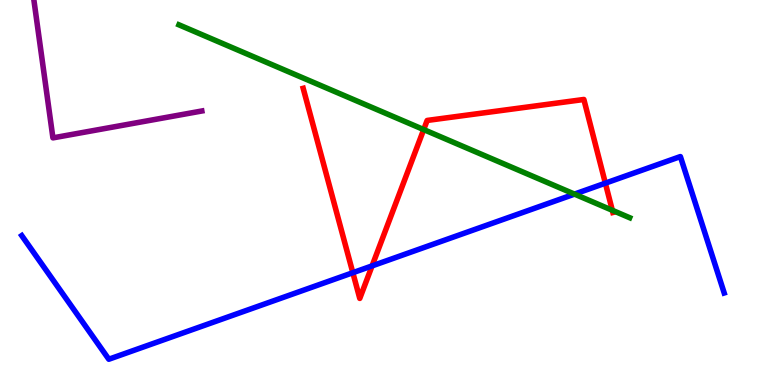[{'lines': ['blue', 'red'], 'intersections': [{'x': 4.55, 'y': 2.92}, {'x': 4.8, 'y': 3.09}, {'x': 7.81, 'y': 5.24}]}, {'lines': ['green', 'red'], 'intersections': [{'x': 5.47, 'y': 6.63}, {'x': 7.9, 'y': 4.54}]}, {'lines': ['purple', 'red'], 'intersections': []}, {'lines': ['blue', 'green'], 'intersections': [{'x': 7.41, 'y': 4.96}]}, {'lines': ['blue', 'purple'], 'intersections': []}, {'lines': ['green', 'purple'], 'intersections': []}]